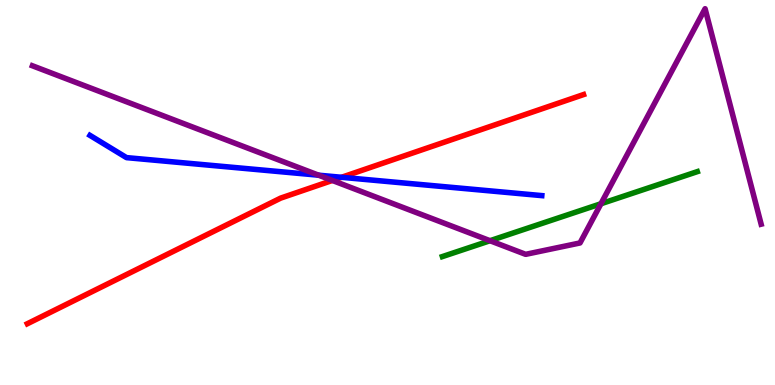[{'lines': ['blue', 'red'], 'intersections': [{'x': 4.41, 'y': 5.39}]}, {'lines': ['green', 'red'], 'intersections': []}, {'lines': ['purple', 'red'], 'intersections': [{'x': 4.29, 'y': 5.31}]}, {'lines': ['blue', 'green'], 'intersections': []}, {'lines': ['blue', 'purple'], 'intersections': [{'x': 4.11, 'y': 5.45}]}, {'lines': ['green', 'purple'], 'intersections': [{'x': 6.32, 'y': 3.75}, {'x': 7.75, 'y': 4.71}]}]